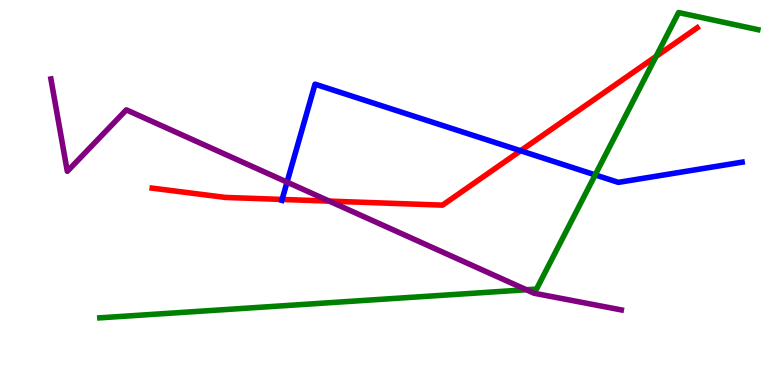[{'lines': ['blue', 'red'], 'intersections': [{'x': 3.64, 'y': 4.82}, {'x': 6.72, 'y': 6.08}]}, {'lines': ['green', 'red'], 'intersections': [{'x': 8.47, 'y': 8.53}]}, {'lines': ['purple', 'red'], 'intersections': [{'x': 4.25, 'y': 4.78}]}, {'lines': ['blue', 'green'], 'intersections': [{'x': 7.68, 'y': 5.46}]}, {'lines': ['blue', 'purple'], 'intersections': [{'x': 3.7, 'y': 5.27}]}, {'lines': ['green', 'purple'], 'intersections': [{'x': 6.79, 'y': 2.47}]}]